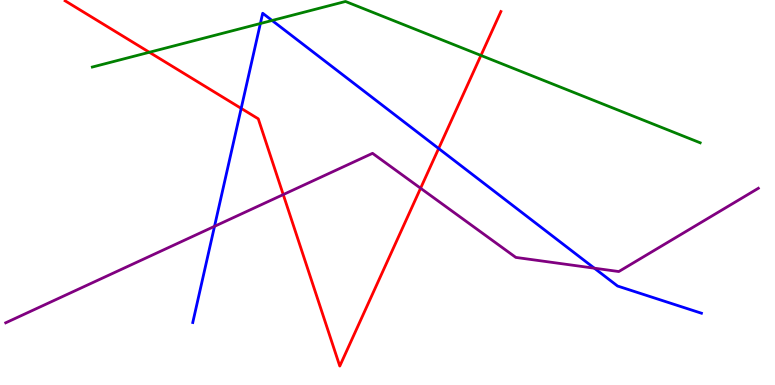[{'lines': ['blue', 'red'], 'intersections': [{'x': 3.11, 'y': 7.18}, {'x': 5.66, 'y': 6.14}]}, {'lines': ['green', 'red'], 'intersections': [{'x': 1.93, 'y': 8.64}, {'x': 6.21, 'y': 8.56}]}, {'lines': ['purple', 'red'], 'intersections': [{'x': 3.65, 'y': 4.95}, {'x': 5.43, 'y': 5.11}]}, {'lines': ['blue', 'green'], 'intersections': [{'x': 3.36, 'y': 9.39}, {'x': 3.51, 'y': 9.47}]}, {'lines': ['blue', 'purple'], 'intersections': [{'x': 2.77, 'y': 4.12}, {'x': 7.67, 'y': 3.03}]}, {'lines': ['green', 'purple'], 'intersections': []}]